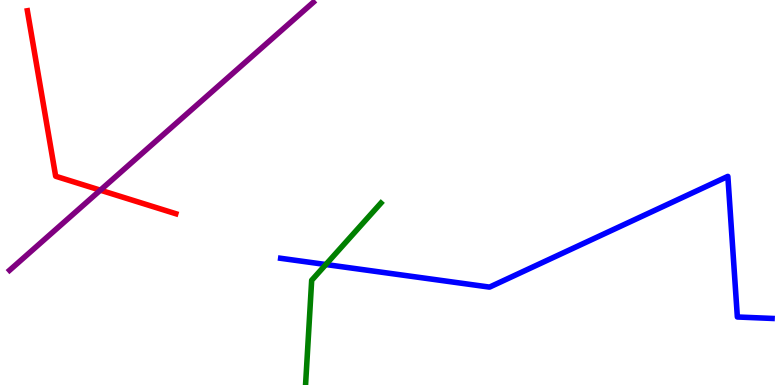[{'lines': ['blue', 'red'], 'intersections': []}, {'lines': ['green', 'red'], 'intersections': []}, {'lines': ['purple', 'red'], 'intersections': [{'x': 1.29, 'y': 5.06}]}, {'lines': ['blue', 'green'], 'intersections': [{'x': 4.2, 'y': 3.13}]}, {'lines': ['blue', 'purple'], 'intersections': []}, {'lines': ['green', 'purple'], 'intersections': []}]